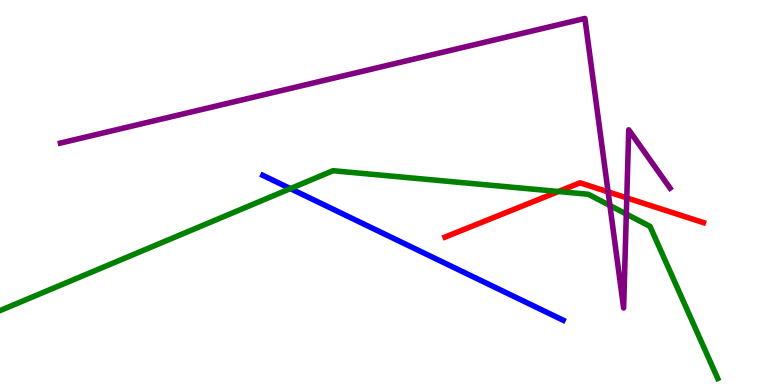[{'lines': ['blue', 'red'], 'intersections': []}, {'lines': ['green', 'red'], 'intersections': [{'x': 7.21, 'y': 5.03}]}, {'lines': ['purple', 'red'], 'intersections': [{'x': 7.85, 'y': 5.02}, {'x': 8.09, 'y': 4.86}]}, {'lines': ['blue', 'green'], 'intersections': [{'x': 3.75, 'y': 5.1}]}, {'lines': ['blue', 'purple'], 'intersections': []}, {'lines': ['green', 'purple'], 'intersections': [{'x': 7.87, 'y': 4.66}, {'x': 8.08, 'y': 4.44}]}]